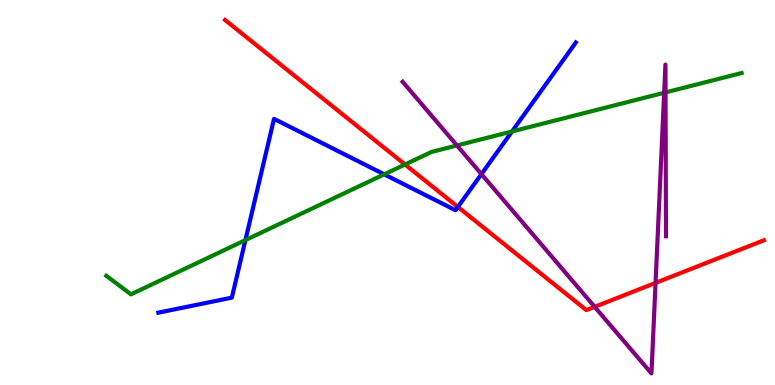[{'lines': ['blue', 'red'], 'intersections': [{'x': 5.91, 'y': 4.62}]}, {'lines': ['green', 'red'], 'intersections': [{'x': 5.23, 'y': 5.73}]}, {'lines': ['purple', 'red'], 'intersections': [{'x': 7.67, 'y': 2.03}, {'x': 8.46, 'y': 2.65}]}, {'lines': ['blue', 'green'], 'intersections': [{'x': 3.17, 'y': 3.76}, {'x': 4.96, 'y': 5.47}, {'x': 6.61, 'y': 6.59}]}, {'lines': ['blue', 'purple'], 'intersections': [{'x': 6.21, 'y': 5.48}]}, {'lines': ['green', 'purple'], 'intersections': [{'x': 5.9, 'y': 6.22}, {'x': 8.57, 'y': 7.59}, {'x': 8.59, 'y': 7.6}]}]